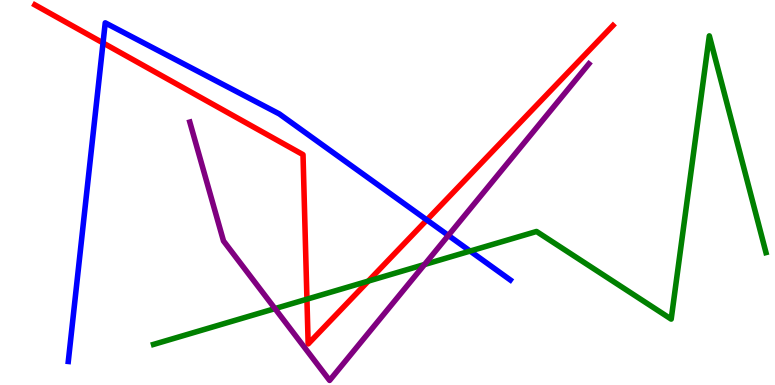[{'lines': ['blue', 'red'], 'intersections': [{'x': 1.33, 'y': 8.88}, {'x': 5.51, 'y': 4.29}]}, {'lines': ['green', 'red'], 'intersections': [{'x': 3.96, 'y': 2.23}, {'x': 4.75, 'y': 2.7}]}, {'lines': ['purple', 'red'], 'intersections': []}, {'lines': ['blue', 'green'], 'intersections': [{'x': 6.07, 'y': 3.48}]}, {'lines': ['blue', 'purple'], 'intersections': [{'x': 5.79, 'y': 3.89}]}, {'lines': ['green', 'purple'], 'intersections': [{'x': 3.55, 'y': 1.98}, {'x': 5.48, 'y': 3.13}]}]